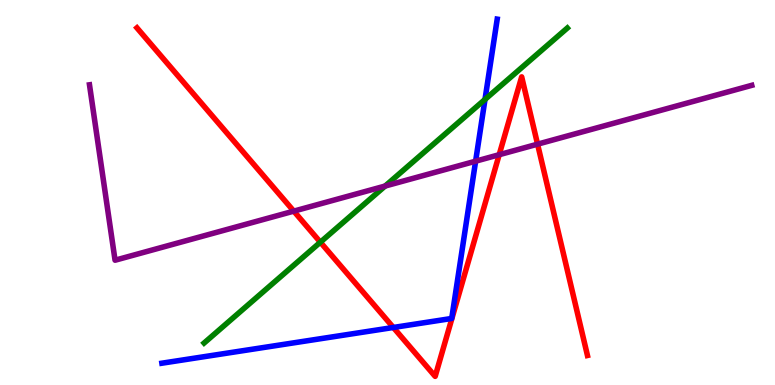[{'lines': ['blue', 'red'], 'intersections': [{'x': 5.08, 'y': 1.49}]}, {'lines': ['green', 'red'], 'intersections': [{'x': 4.13, 'y': 3.71}]}, {'lines': ['purple', 'red'], 'intersections': [{'x': 3.79, 'y': 4.52}, {'x': 6.44, 'y': 5.98}, {'x': 6.94, 'y': 6.26}]}, {'lines': ['blue', 'green'], 'intersections': [{'x': 6.26, 'y': 7.42}]}, {'lines': ['blue', 'purple'], 'intersections': [{'x': 6.14, 'y': 5.81}]}, {'lines': ['green', 'purple'], 'intersections': [{'x': 4.97, 'y': 5.17}]}]